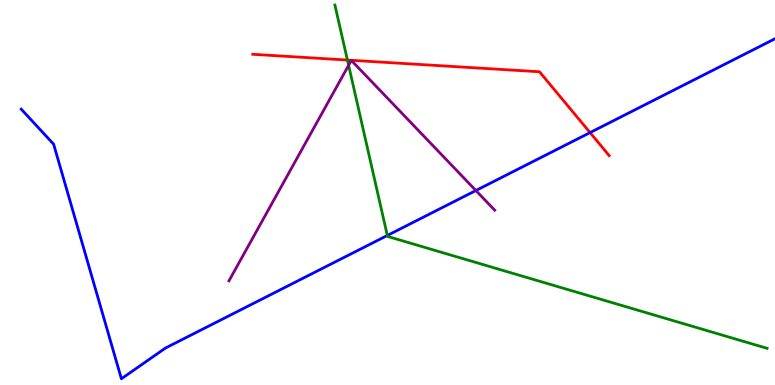[{'lines': ['blue', 'red'], 'intersections': [{'x': 7.61, 'y': 6.56}]}, {'lines': ['green', 'red'], 'intersections': [{'x': 4.48, 'y': 8.44}]}, {'lines': ['purple', 'red'], 'intersections': []}, {'lines': ['blue', 'green'], 'intersections': [{'x': 5.0, 'y': 3.88}]}, {'lines': ['blue', 'purple'], 'intersections': [{'x': 6.14, 'y': 5.05}]}, {'lines': ['green', 'purple'], 'intersections': [{'x': 4.5, 'y': 8.3}]}]